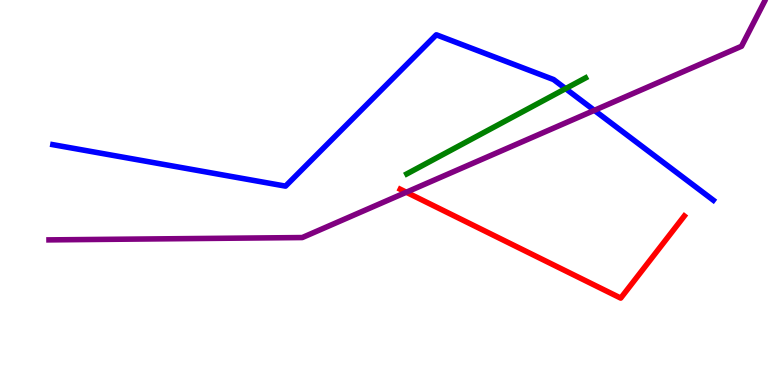[{'lines': ['blue', 'red'], 'intersections': []}, {'lines': ['green', 'red'], 'intersections': []}, {'lines': ['purple', 'red'], 'intersections': [{'x': 5.24, 'y': 5.01}]}, {'lines': ['blue', 'green'], 'intersections': [{'x': 7.3, 'y': 7.7}]}, {'lines': ['blue', 'purple'], 'intersections': [{'x': 7.67, 'y': 7.13}]}, {'lines': ['green', 'purple'], 'intersections': []}]